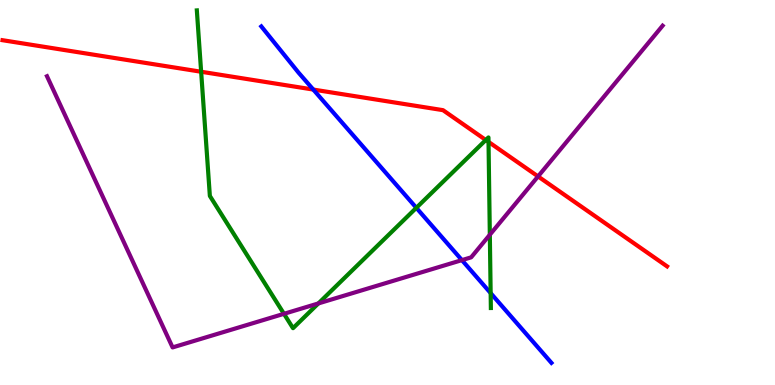[{'lines': ['blue', 'red'], 'intersections': [{'x': 4.04, 'y': 7.67}]}, {'lines': ['green', 'red'], 'intersections': [{'x': 2.6, 'y': 8.14}, {'x': 6.27, 'y': 6.36}, {'x': 6.3, 'y': 6.31}]}, {'lines': ['purple', 'red'], 'intersections': [{'x': 6.94, 'y': 5.42}]}, {'lines': ['blue', 'green'], 'intersections': [{'x': 5.37, 'y': 4.6}, {'x': 6.33, 'y': 2.39}]}, {'lines': ['blue', 'purple'], 'intersections': [{'x': 5.96, 'y': 3.24}]}, {'lines': ['green', 'purple'], 'intersections': [{'x': 3.66, 'y': 1.85}, {'x': 4.11, 'y': 2.12}, {'x': 6.32, 'y': 3.9}]}]